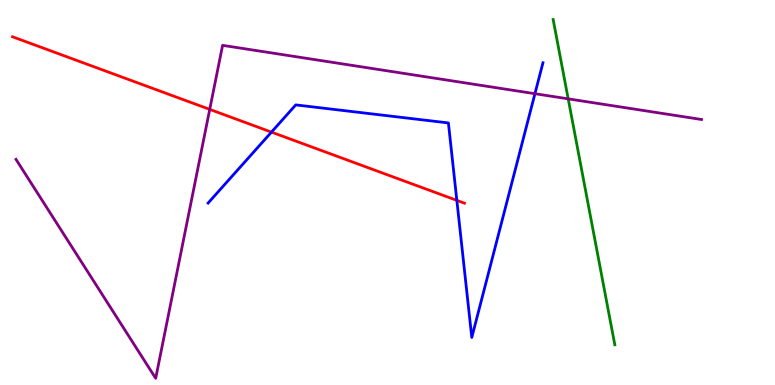[{'lines': ['blue', 'red'], 'intersections': [{'x': 3.5, 'y': 6.57}, {'x': 5.89, 'y': 4.8}]}, {'lines': ['green', 'red'], 'intersections': []}, {'lines': ['purple', 'red'], 'intersections': [{'x': 2.71, 'y': 7.16}]}, {'lines': ['blue', 'green'], 'intersections': []}, {'lines': ['blue', 'purple'], 'intersections': [{'x': 6.9, 'y': 7.57}]}, {'lines': ['green', 'purple'], 'intersections': [{'x': 7.33, 'y': 7.43}]}]